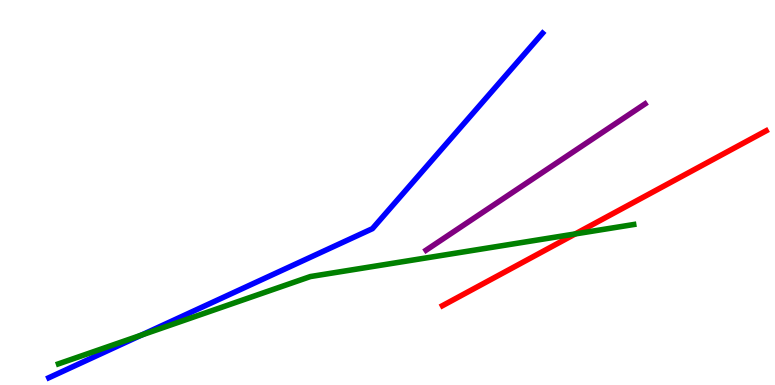[{'lines': ['blue', 'red'], 'intersections': []}, {'lines': ['green', 'red'], 'intersections': [{'x': 7.42, 'y': 3.92}]}, {'lines': ['purple', 'red'], 'intersections': []}, {'lines': ['blue', 'green'], 'intersections': [{'x': 1.82, 'y': 1.29}]}, {'lines': ['blue', 'purple'], 'intersections': []}, {'lines': ['green', 'purple'], 'intersections': []}]